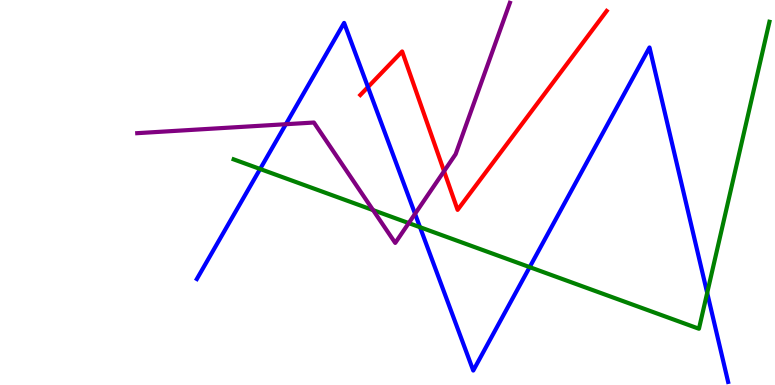[{'lines': ['blue', 'red'], 'intersections': [{'x': 4.75, 'y': 7.74}]}, {'lines': ['green', 'red'], 'intersections': []}, {'lines': ['purple', 'red'], 'intersections': [{'x': 5.73, 'y': 5.55}]}, {'lines': ['blue', 'green'], 'intersections': [{'x': 3.36, 'y': 5.61}, {'x': 5.42, 'y': 4.1}, {'x': 6.83, 'y': 3.06}, {'x': 9.13, 'y': 2.39}]}, {'lines': ['blue', 'purple'], 'intersections': [{'x': 3.69, 'y': 6.77}, {'x': 5.36, 'y': 4.45}]}, {'lines': ['green', 'purple'], 'intersections': [{'x': 4.81, 'y': 4.54}, {'x': 5.27, 'y': 4.21}]}]